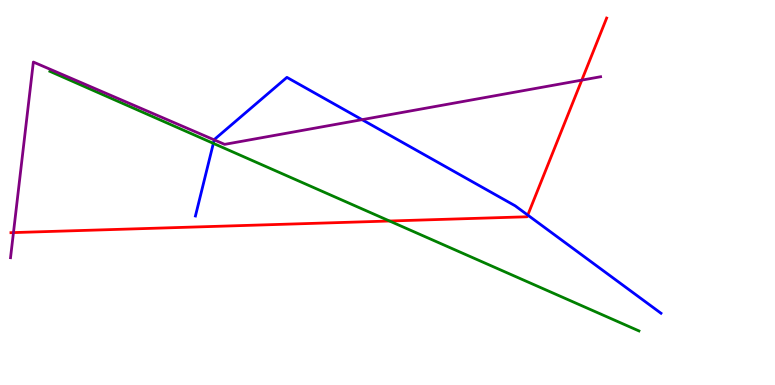[{'lines': ['blue', 'red'], 'intersections': [{'x': 6.81, 'y': 4.41}]}, {'lines': ['green', 'red'], 'intersections': [{'x': 5.03, 'y': 4.26}]}, {'lines': ['purple', 'red'], 'intersections': [{'x': 0.174, 'y': 3.96}, {'x': 7.51, 'y': 7.92}]}, {'lines': ['blue', 'green'], 'intersections': [{'x': 2.75, 'y': 6.28}]}, {'lines': ['blue', 'purple'], 'intersections': [{'x': 2.76, 'y': 6.37}, {'x': 4.67, 'y': 6.89}]}, {'lines': ['green', 'purple'], 'intersections': []}]